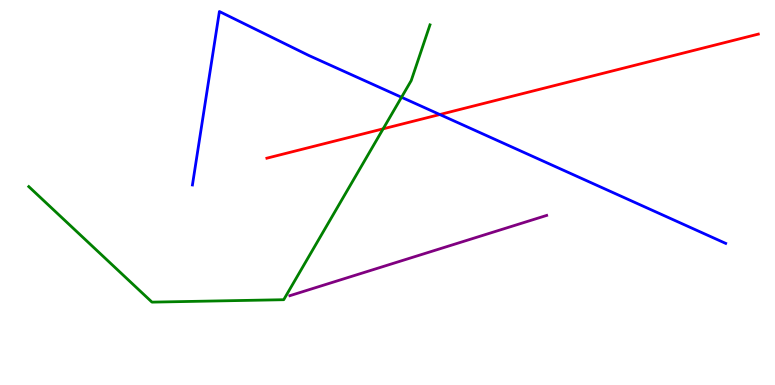[{'lines': ['blue', 'red'], 'intersections': [{'x': 5.67, 'y': 7.03}]}, {'lines': ['green', 'red'], 'intersections': [{'x': 4.94, 'y': 6.65}]}, {'lines': ['purple', 'red'], 'intersections': []}, {'lines': ['blue', 'green'], 'intersections': [{'x': 5.18, 'y': 7.47}]}, {'lines': ['blue', 'purple'], 'intersections': []}, {'lines': ['green', 'purple'], 'intersections': []}]